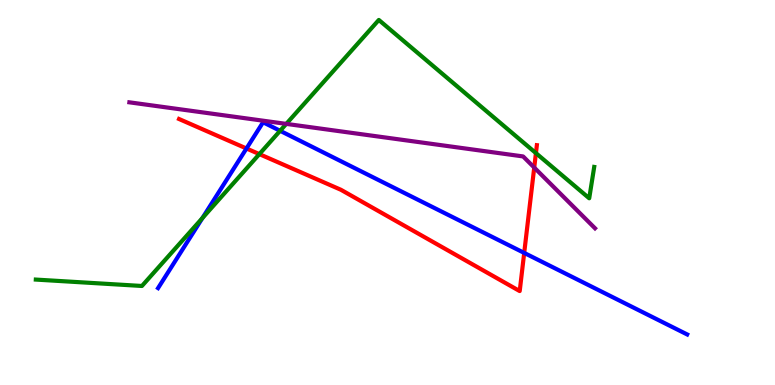[{'lines': ['blue', 'red'], 'intersections': [{'x': 3.18, 'y': 6.14}, {'x': 6.76, 'y': 3.43}]}, {'lines': ['green', 'red'], 'intersections': [{'x': 3.35, 'y': 6.0}, {'x': 6.92, 'y': 6.02}]}, {'lines': ['purple', 'red'], 'intersections': [{'x': 6.89, 'y': 5.65}]}, {'lines': ['blue', 'green'], 'intersections': [{'x': 2.61, 'y': 4.34}, {'x': 3.61, 'y': 6.6}]}, {'lines': ['blue', 'purple'], 'intersections': []}, {'lines': ['green', 'purple'], 'intersections': [{'x': 3.69, 'y': 6.78}]}]